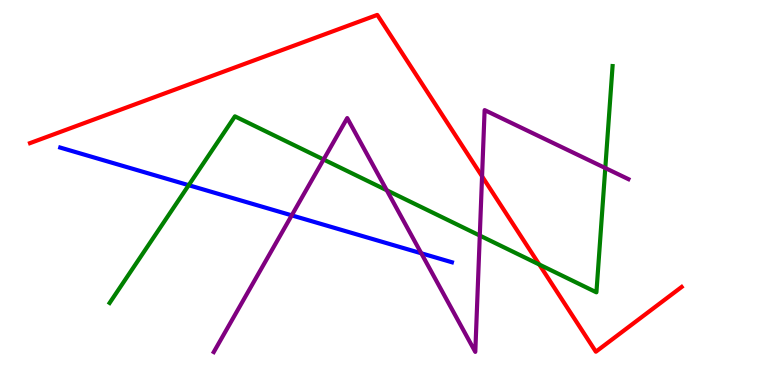[{'lines': ['blue', 'red'], 'intersections': []}, {'lines': ['green', 'red'], 'intersections': [{'x': 6.96, 'y': 3.13}]}, {'lines': ['purple', 'red'], 'intersections': [{'x': 6.22, 'y': 5.42}]}, {'lines': ['blue', 'green'], 'intersections': [{'x': 2.43, 'y': 5.19}]}, {'lines': ['blue', 'purple'], 'intersections': [{'x': 3.76, 'y': 4.41}, {'x': 5.44, 'y': 3.42}]}, {'lines': ['green', 'purple'], 'intersections': [{'x': 4.18, 'y': 5.86}, {'x': 4.99, 'y': 5.06}, {'x': 6.19, 'y': 3.88}, {'x': 7.81, 'y': 5.64}]}]